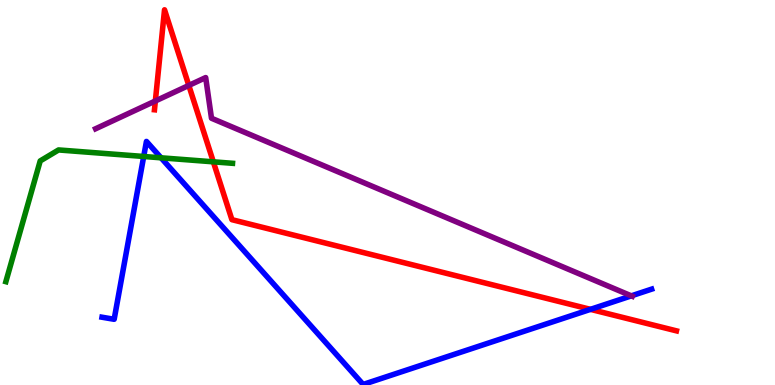[{'lines': ['blue', 'red'], 'intersections': [{'x': 7.62, 'y': 1.96}]}, {'lines': ['green', 'red'], 'intersections': [{'x': 2.75, 'y': 5.8}]}, {'lines': ['purple', 'red'], 'intersections': [{'x': 2.0, 'y': 7.38}, {'x': 2.44, 'y': 7.78}]}, {'lines': ['blue', 'green'], 'intersections': [{'x': 1.85, 'y': 5.94}, {'x': 2.08, 'y': 5.9}]}, {'lines': ['blue', 'purple'], 'intersections': [{'x': 8.15, 'y': 2.32}]}, {'lines': ['green', 'purple'], 'intersections': []}]